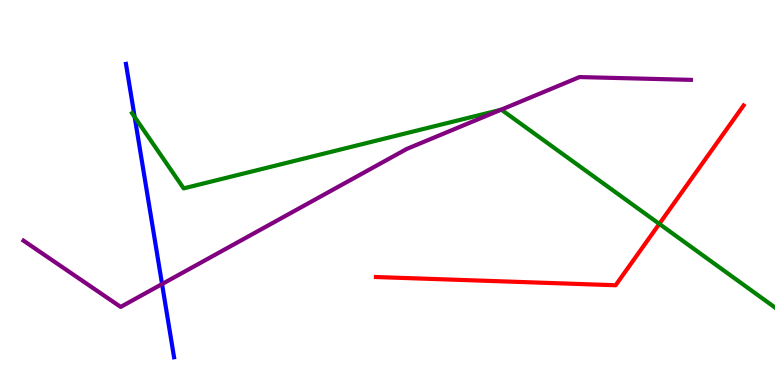[{'lines': ['blue', 'red'], 'intersections': []}, {'lines': ['green', 'red'], 'intersections': [{'x': 8.51, 'y': 4.18}]}, {'lines': ['purple', 'red'], 'intersections': []}, {'lines': ['blue', 'green'], 'intersections': [{'x': 1.74, 'y': 6.96}]}, {'lines': ['blue', 'purple'], 'intersections': [{'x': 2.09, 'y': 2.62}]}, {'lines': ['green', 'purple'], 'intersections': [{'x': 6.46, 'y': 7.15}]}]